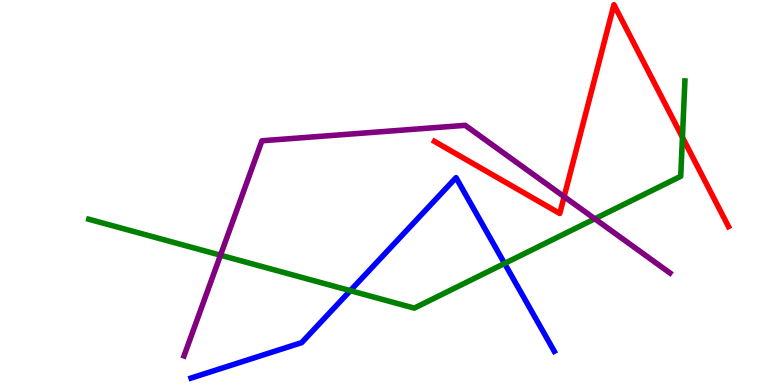[{'lines': ['blue', 'red'], 'intersections': []}, {'lines': ['green', 'red'], 'intersections': [{'x': 8.81, 'y': 6.43}]}, {'lines': ['purple', 'red'], 'intersections': [{'x': 7.28, 'y': 4.89}]}, {'lines': ['blue', 'green'], 'intersections': [{'x': 4.52, 'y': 2.45}, {'x': 6.51, 'y': 3.16}]}, {'lines': ['blue', 'purple'], 'intersections': []}, {'lines': ['green', 'purple'], 'intersections': [{'x': 2.85, 'y': 3.37}, {'x': 7.68, 'y': 4.32}]}]